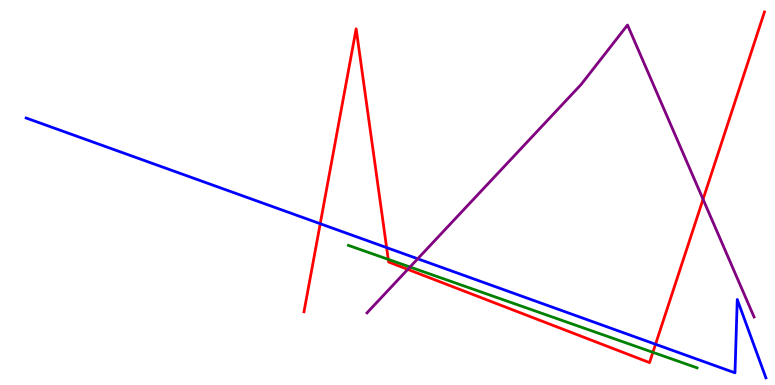[{'lines': ['blue', 'red'], 'intersections': [{'x': 4.13, 'y': 4.19}, {'x': 4.99, 'y': 3.57}, {'x': 8.46, 'y': 1.06}]}, {'lines': ['green', 'red'], 'intersections': [{'x': 5.01, 'y': 3.26}, {'x': 8.42, 'y': 0.849}]}, {'lines': ['purple', 'red'], 'intersections': [{'x': 5.26, 'y': 3.0}, {'x': 9.07, 'y': 4.82}]}, {'lines': ['blue', 'green'], 'intersections': []}, {'lines': ['blue', 'purple'], 'intersections': [{'x': 5.39, 'y': 3.28}]}, {'lines': ['green', 'purple'], 'intersections': [{'x': 5.29, 'y': 3.06}]}]